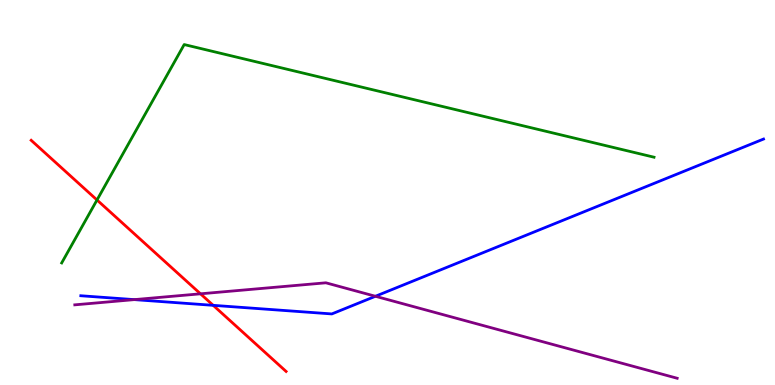[{'lines': ['blue', 'red'], 'intersections': [{'x': 2.75, 'y': 2.07}]}, {'lines': ['green', 'red'], 'intersections': [{'x': 1.25, 'y': 4.81}]}, {'lines': ['purple', 'red'], 'intersections': [{'x': 2.59, 'y': 2.37}]}, {'lines': ['blue', 'green'], 'intersections': []}, {'lines': ['blue', 'purple'], 'intersections': [{'x': 1.73, 'y': 2.22}, {'x': 4.84, 'y': 2.3}]}, {'lines': ['green', 'purple'], 'intersections': []}]